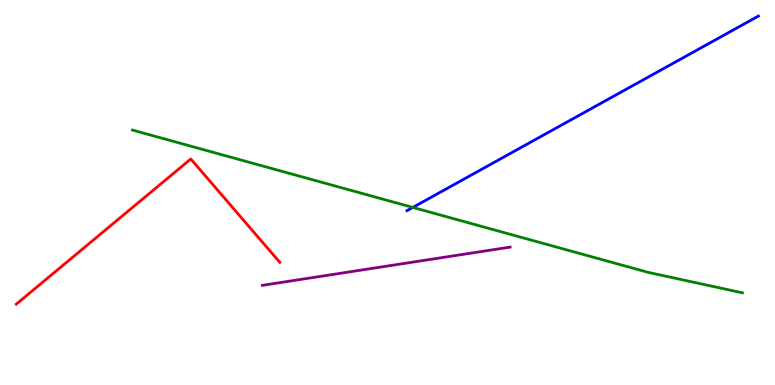[{'lines': ['blue', 'red'], 'intersections': []}, {'lines': ['green', 'red'], 'intersections': []}, {'lines': ['purple', 'red'], 'intersections': []}, {'lines': ['blue', 'green'], 'intersections': [{'x': 5.33, 'y': 4.61}]}, {'lines': ['blue', 'purple'], 'intersections': []}, {'lines': ['green', 'purple'], 'intersections': []}]